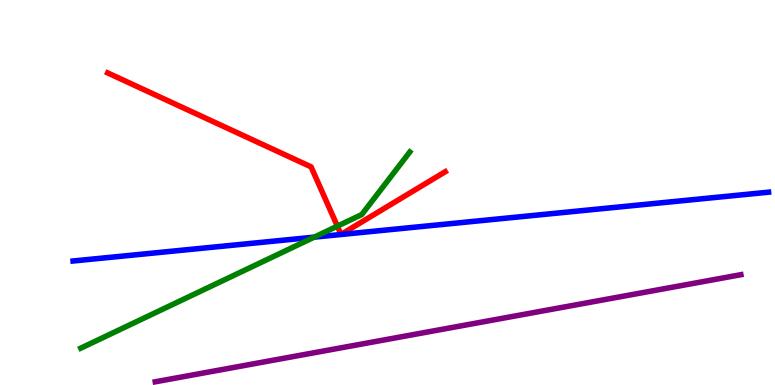[{'lines': ['blue', 'red'], 'intersections': []}, {'lines': ['green', 'red'], 'intersections': [{'x': 4.35, 'y': 4.13}]}, {'lines': ['purple', 'red'], 'intersections': []}, {'lines': ['blue', 'green'], 'intersections': [{'x': 4.05, 'y': 3.84}]}, {'lines': ['blue', 'purple'], 'intersections': []}, {'lines': ['green', 'purple'], 'intersections': []}]